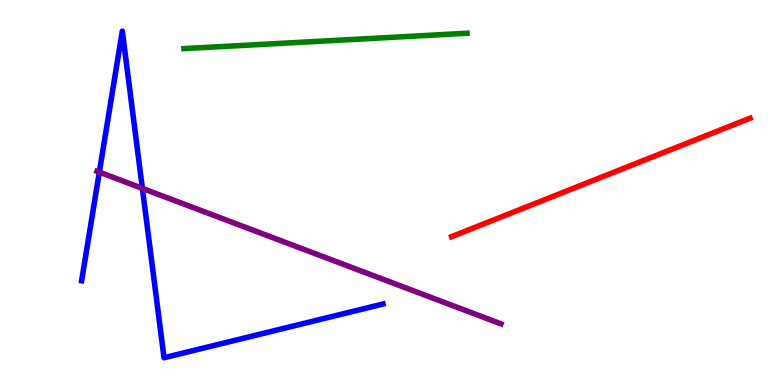[{'lines': ['blue', 'red'], 'intersections': []}, {'lines': ['green', 'red'], 'intersections': []}, {'lines': ['purple', 'red'], 'intersections': []}, {'lines': ['blue', 'green'], 'intersections': []}, {'lines': ['blue', 'purple'], 'intersections': [{'x': 1.28, 'y': 5.53}, {'x': 1.84, 'y': 5.11}]}, {'lines': ['green', 'purple'], 'intersections': []}]